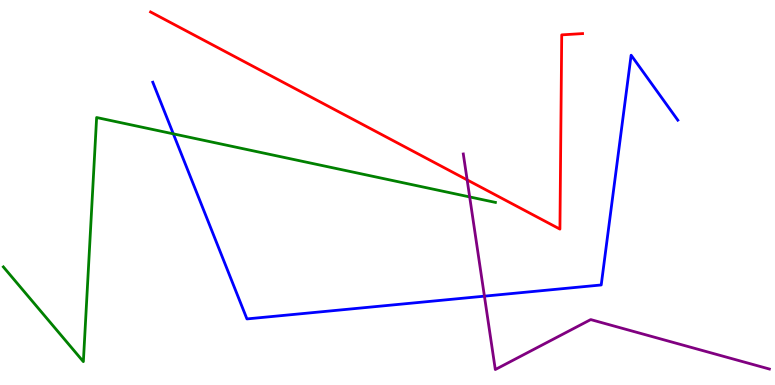[{'lines': ['blue', 'red'], 'intersections': []}, {'lines': ['green', 'red'], 'intersections': []}, {'lines': ['purple', 'red'], 'intersections': [{'x': 6.03, 'y': 5.33}]}, {'lines': ['blue', 'green'], 'intersections': [{'x': 2.24, 'y': 6.52}]}, {'lines': ['blue', 'purple'], 'intersections': [{'x': 6.25, 'y': 2.31}]}, {'lines': ['green', 'purple'], 'intersections': [{'x': 6.06, 'y': 4.89}]}]